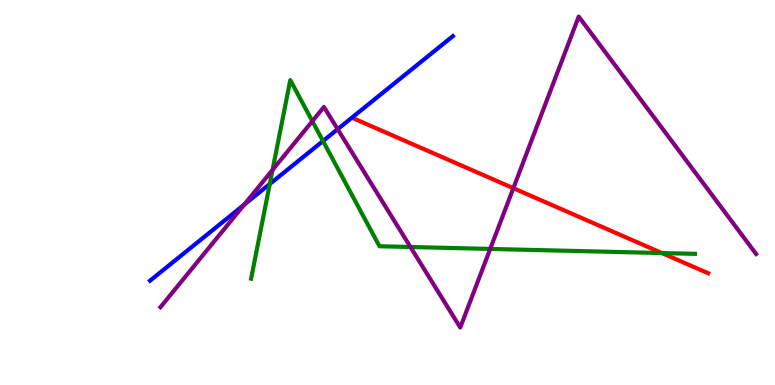[{'lines': ['blue', 'red'], 'intersections': []}, {'lines': ['green', 'red'], 'intersections': [{'x': 8.54, 'y': 3.43}]}, {'lines': ['purple', 'red'], 'intersections': [{'x': 6.62, 'y': 5.11}]}, {'lines': ['blue', 'green'], 'intersections': [{'x': 3.48, 'y': 5.22}, {'x': 4.17, 'y': 6.34}]}, {'lines': ['blue', 'purple'], 'intersections': [{'x': 3.15, 'y': 4.68}, {'x': 4.36, 'y': 6.64}]}, {'lines': ['green', 'purple'], 'intersections': [{'x': 3.52, 'y': 5.59}, {'x': 4.03, 'y': 6.85}, {'x': 5.3, 'y': 3.58}, {'x': 6.33, 'y': 3.53}]}]